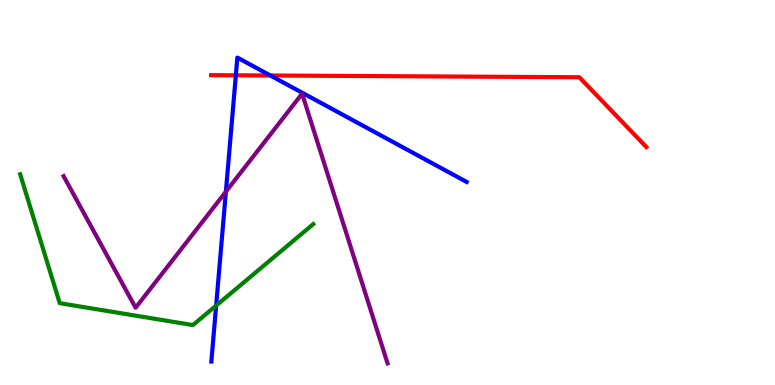[{'lines': ['blue', 'red'], 'intersections': [{'x': 3.04, 'y': 8.04}, {'x': 3.49, 'y': 8.04}]}, {'lines': ['green', 'red'], 'intersections': []}, {'lines': ['purple', 'red'], 'intersections': []}, {'lines': ['blue', 'green'], 'intersections': [{'x': 2.79, 'y': 2.06}]}, {'lines': ['blue', 'purple'], 'intersections': [{'x': 2.91, 'y': 5.02}]}, {'lines': ['green', 'purple'], 'intersections': []}]